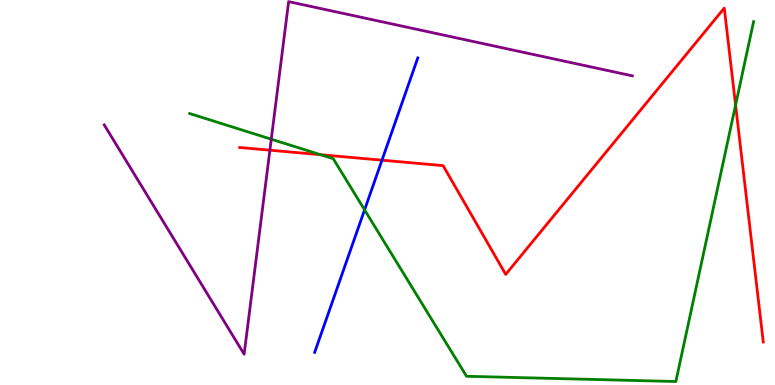[{'lines': ['blue', 'red'], 'intersections': [{'x': 4.93, 'y': 5.84}]}, {'lines': ['green', 'red'], 'intersections': [{'x': 4.14, 'y': 5.98}, {'x': 9.49, 'y': 7.27}]}, {'lines': ['purple', 'red'], 'intersections': [{'x': 3.48, 'y': 6.1}]}, {'lines': ['blue', 'green'], 'intersections': [{'x': 4.7, 'y': 4.55}]}, {'lines': ['blue', 'purple'], 'intersections': []}, {'lines': ['green', 'purple'], 'intersections': [{'x': 3.5, 'y': 6.38}]}]